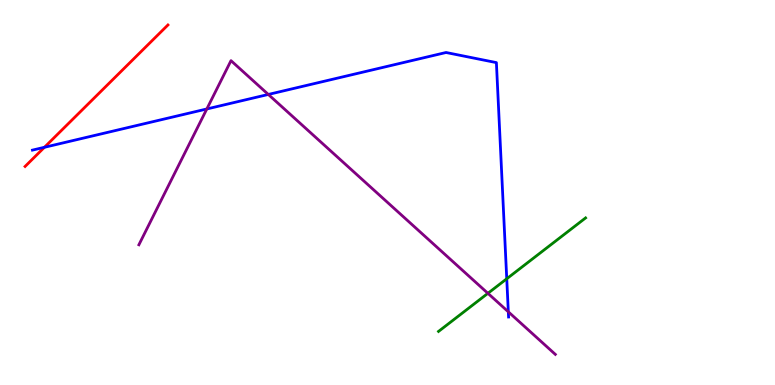[{'lines': ['blue', 'red'], 'intersections': [{'x': 0.573, 'y': 6.17}]}, {'lines': ['green', 'red'], 'intersections': []}, {'lines': ['purple', 'red'], 'intersections': []}, {'lines': ['blue', 'green'], 'intersections': [{'x': 6.54, 'y': 2.76}]}, {'lines': ['blue', 'purple'], 'intersections': [{'x': 2.67, 'y': 7.17}, {'x': 3.46, 'y': 7.55}, {'x': 6.56, 'y': 1.9}]}, {'lines': ['green', 'purple'], 'intersections': [{'x': 6.3, 'y': 2.38}]}]